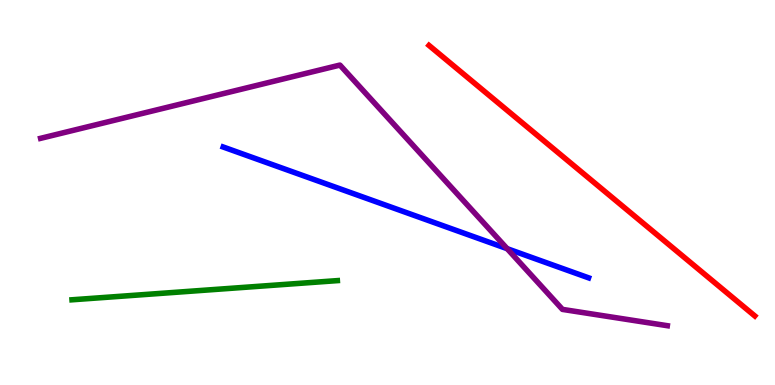[{'lines': ['blue', 'red'], 'intersections': []}, {'lines': ['green', 'red'], 'intersections': []}, {'lines': ['purple', 'red'], 'intersections': []}, {'lines': ['blue', 'green'], 'intersections': []}, {'lines': ['blue', 'purple'], 'intersections': [{'x': 6.54, 'y': 3.54}]}, {'lines': ['green', 'purple'], 'intersections': []}]